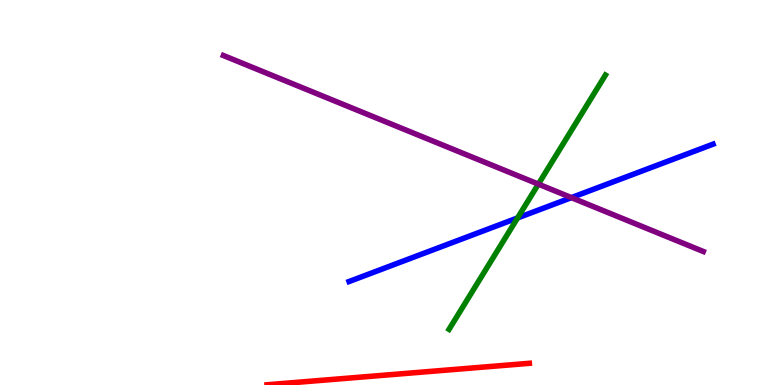[{'lines': ['blue', 'red'], 'intersections': []}, {'lines': ['green', 'red'], 'intersections': []}, {'lines': ['purple', 'red'], 'intersections': []}, {'lines': ['blue', 'green'], 'intersections': [{'x': 6.68, 'y': 4.34}]}, {'lines': ['blue', 'purple'], 'intersections': [{'x': 7.37, 'y': 4.87}]}, {'lines': ['green', 'purple'], 'intersections': [{'x': 6.95, 'y': 5.22}]}]